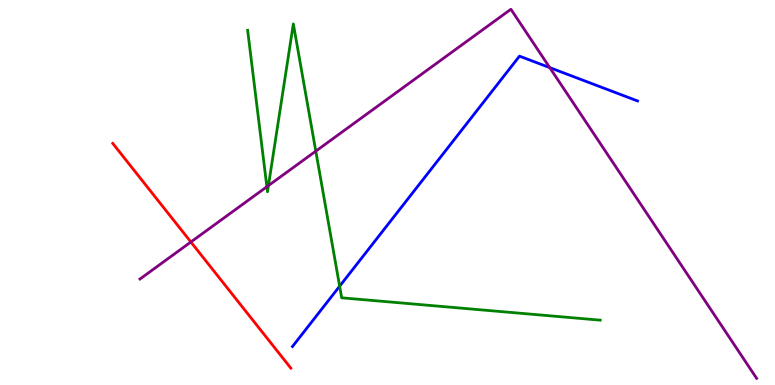[{'lines': ['blue', 'red'], 'intersections': []}, {'lines': ['green', 'red'], 'intersections': []}, {'lines': ['purple', 'red'], 'intersections': [{'x': 2.46, 'y': 3.71}]}, {'lines': ['blue', 'green'], 'intersections': [{'x': 4.38, 'y': 2.57}]}, {'lines': ['blue', 'purple'], 'intersections': [{'x': 7.09, 'y': 8.24}]}, {'lines': ['green', 'purple'], 'intersections': [{'x': 3.44, 'y': 5.15}, {'x': 3.46, 'y': 5.18}, {'x': 4.07, 'y': 6.07}]}]